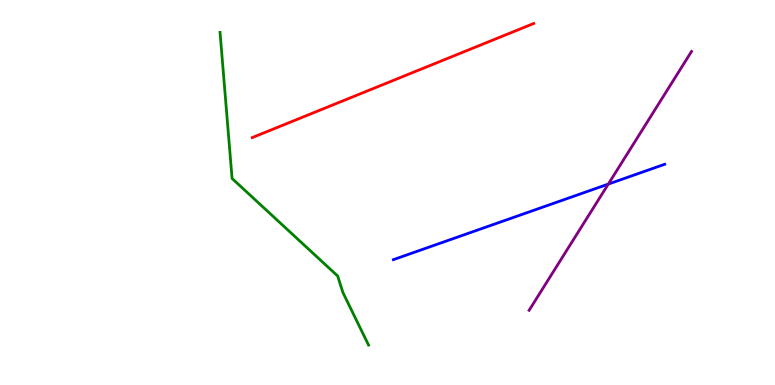[{'lines': ['blue', 'red'], 'intersections': []}, {'lines': ['green', 'red'], 'intersections': []}, {'lines': ['purple', 'red'], 'intersections': []}, {'lines': ['blue', 'green'], 'intersections': []}, {'lines': ['blue', 'purple'], 'intersections': [{'x': 7.85, 'y': 5.22}]}, {'lines': ['green', 'purple'], 'intersections': []}]